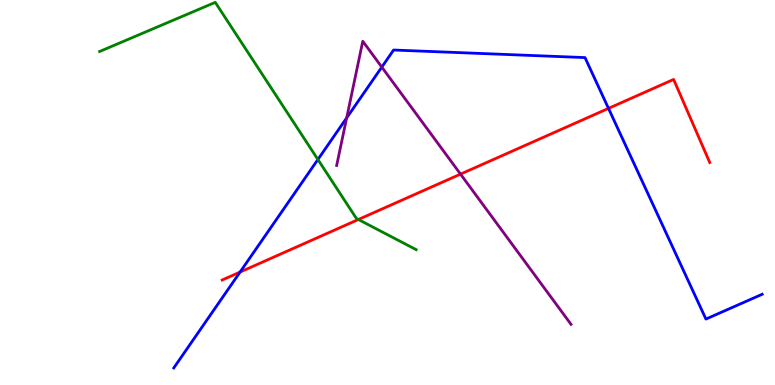[{'lines': ['blue', 'red'], 'intersections': [{'x': 3.1, 'y': 2.93}, {'x': 7.85, 'y': 7.19}]}, {'lines': ['green', 'red'], 'intersections': [{'x': 4.62, 'y': 4.3}]}, {'lines': ['purple', 'red'], 'intersections': [{'x': 5.94, 'y': 5.48}]}, {'lines': ['blue', 'green'], 'intersections': [{'x': 4.1, 'y': 5.86}]}, {'lines': ['blue', 'purple'], 'intersections': [{'x': 4.47, 'y': 6.94}, {'x': 4.93, 'y': 8.26}]}, {'lines': ['green', 'purple'], 'intersections': []}]